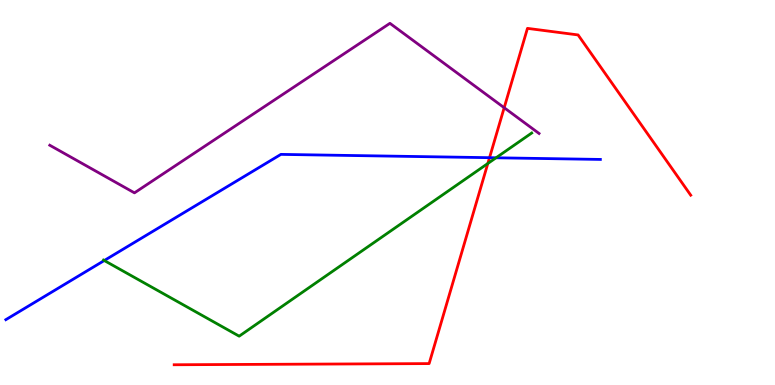[{'lines': ['blue', 'red'], 'intersections': [{'x': 6.32, 'y': 5.9}]}, {'lines': ['green', 'red'], 'intersections': [{'x': 6.29, 'y': 5.75}]}, {'lines': ['purple', 'red'], 'intersections': [{'x': 6.51, 'y': 7.2}]}, {'lines': ['blue', 'green'], 'intersections': [{'x': 1.35, 'y': 3.23}, {'x': 6.4, 'y': 5.9}]}, {'lines': ['blue', 'purple'], 'intersections': []}, {'lines': ['green', 'purple'], 'intersections': []}]